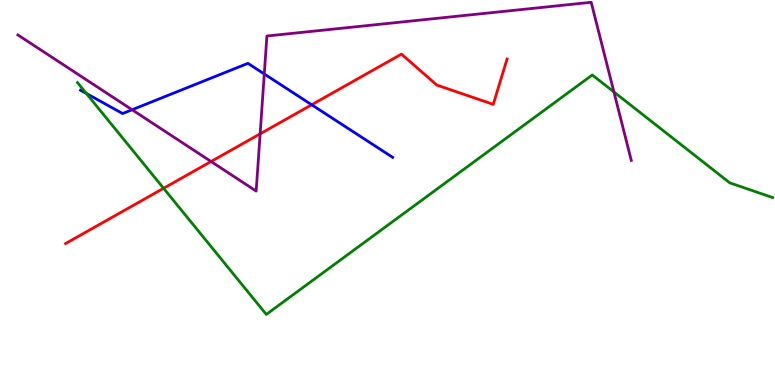[{'lines': ['blue', 'red'], 'intersections': [{'x': 4.02, 'y': 7.28}]}, {'lines': ['green', 'red'], 'intersections': [{'x': 2.11, 'y': 5.11}]}, {'lines': ['purple', 'red'], 'intersections': [{'x': 2.72, 'y': 5.8}, {'x': 3.36, 'y': 6.52}]}, {'lines': ['blue', 'green'], 'intersections': [{'x': 1.11, 'y': 7.57}]}, {'lines': ['blue', 'purple'], 'intersections': [{'x': 1.7, 'y': 7.15}, {'x': 3.41, 'y': 8.08}]}, {'lines': ['green', 'purple'], 'intersections': [{'x': 7.92, 'y': 7.61}]}]